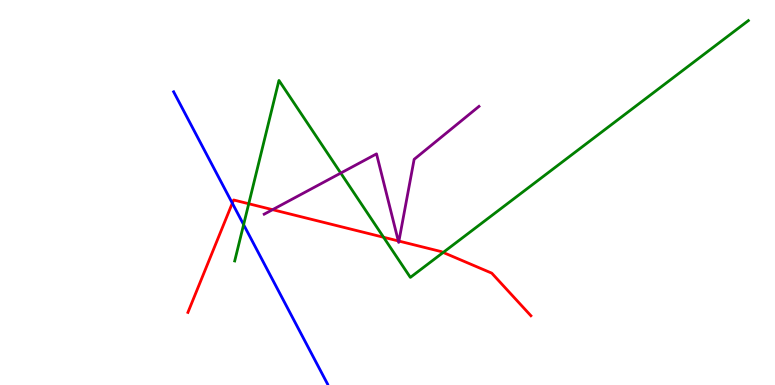[{'lines': ['blue', 'red'], 'intersections': [{'x': 3.0, 'y': 4.72}]}, {'lines': ['green', 'red'], 'intersections': [{'x': 3.21, 'y': 4.71}, {'x': 4.95, 'y': 3.84}, {'x': 5.72, 'y': 3.44}]}, {'lines': ['purple', 'red'], 'intersections': [{'x': 3.52, 'y': 4.55}, {'x': 5.14, 'y': 3.74}, {'x': 5.15, 'y': 3.74}]}, {'lines': ['blue', 'green'], 'intersections': [{'x': 3.14, 'y': 4.16}]}, {'lines': ['blue', 'purple'], 'intersections': []}, {'lines': ['green', 'purple'], 'intersections': [{'x': 4.4, 'y': 5.5}]}]